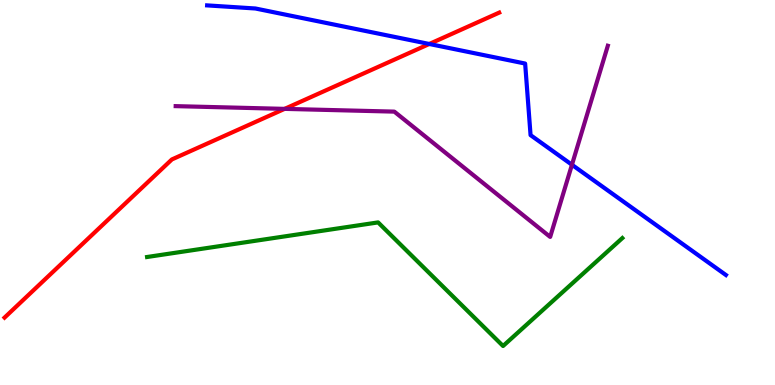[{'lines': ['blue', 'red'], 'intersections': [{'x': 5.54, 'y': 8.86}]}, {'lines': ['green', 'red'], 'intersections': []}, {'lines': ['purple', 'red'], 'intersections': [{'x': 3.67, 'y': 7.17}]}, {'lines': ['blue', 'green'], 'intersections': []}, {'lines': ['blue', 'purple'], 'intersections': [{'x': 7.38, 'y': 5.72}]}, {'lines': ['green', 'purple'], 'intersections': []}]